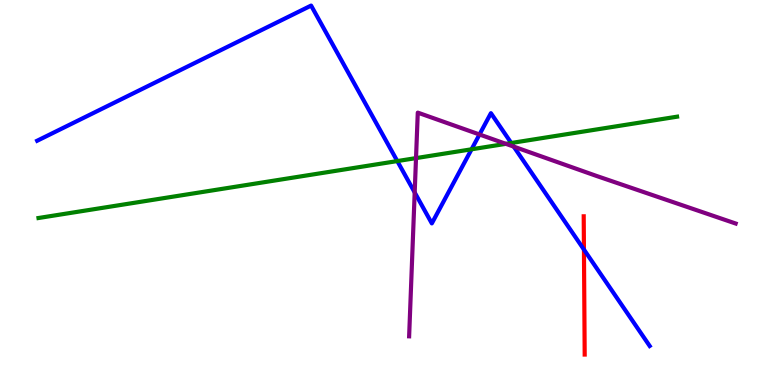[{'lines': ['blue', 'red'], 'intersections': [{'x': 7.53, 'y': 3.52}]}, {'lines': ['green', 'red'], 'intersections': []}, {'lines': ['purple', 'red'], 'intersections': []}, {'lines': ['blue', 'green'], 'intersections': [{'x': 5.13, 'y': 5.82}, {'x': 6.08, 'y': 6.12}, {'x': 6.6, 'y': 6.29}]}, {'lines': ['blue', 'purple'], 'intersections': [{'x': 5.35, 'y': 5.0}, {'x': 6.19, 'y': 6.51}, {'x': 6.63, 'y': 6.19}]}, {'lines': ['green', 'purple'], 'intersections': [{'x': 5.37, 'y': 5.89}, {'x': 6.53, 'y': 6.26}]}]